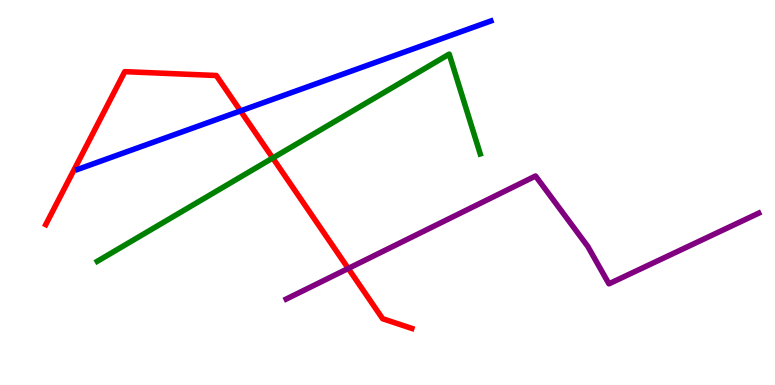[{'lines': ['blue', 'red'], 'intersections': [{'x': 3.1, 'y': 7.12}]}, {'lines': ['green', 'red'], 'intersections': [{'x': 3.52, 'y': 5.9}]}, {'lines': ['purple', 'red'], 'intersections': [{'x': 4.49, 'y': 3.03}]}, {'lines': ['blue', 'green'], 'intersections': []}, {'lines': ['blue', 'purple'], 'intersections': []}, {'lines': ['green', 'purple'], 'intersections': []}]